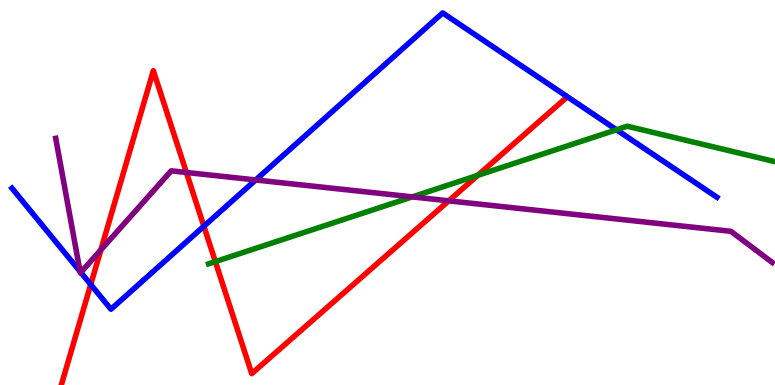[{'lines': ['blue', 'red'], 'intersections': [{'x': 1.17, 'y': 2.61}, {'x': 2.63, 'y': 4.12}]}, {'lines': ['green', 'red'], 'intersections': [{'x': 2.78, 'y': 3.2}, {'x': 6.16, 'y': 5.45}]}, {'lines': ['purple', 'red'], 'intersections': [{'x': 1.3, 'y': 3.51}, {'x': 2.41, 'y': 5.52}, {'x': 5.79, 'y': 4.78}]}, {'lines': ['blue', 'green'], 'intersections': [{'x': 7.95, 'y': 6.63}]}, {'lines': ['blue', 'purple'], 'intersections': [{'x': 1.03, 'y': 2.95}, {'x': 1.04, 'y': 2.92}, {'x': 3.3, 'y': 5.33}]}, {'lines': ['green', 'purple'], 'intersections': [{'x': 5.32, 'y': 4.89}]}]